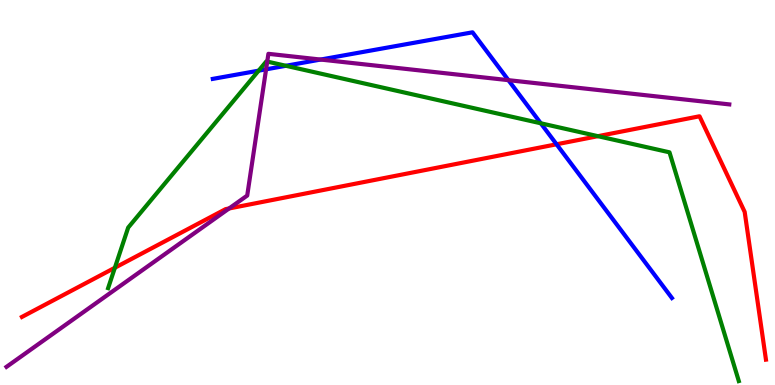[{'lines': ['blue', 'red'], 'intersections': [{'x': 7.18, 'y': 6.25}]}, {'lines': ['green', 'red'], 'intersections': [{'x': 1.48, 'y': 3.05}, {'x': 7.72, 'y': 6.46}]}, {'lines': ['purple', 'red'], 'intersections': [{'x': 2.96, 'y': 4.59}]}, {'lines': ['blue', 'green'], 'intersections': [{'x': 3.34, 'y': 8.16}, {'x': 3.69, 'y': 8.29}, {'x': 6.98, 'y': 6.8}]}, {'lines': ['blue', 'purple'], 'intersections': [{'x': 3.43, 'y': 8.2}, {'x': 4.14, 'y': 8.45}, {'x': 6.56, 'y': 7.92}]}, {'lines': ['green', 'purple'], 'intersections': [{'x': 3.45, 'y': 8.4}]}]